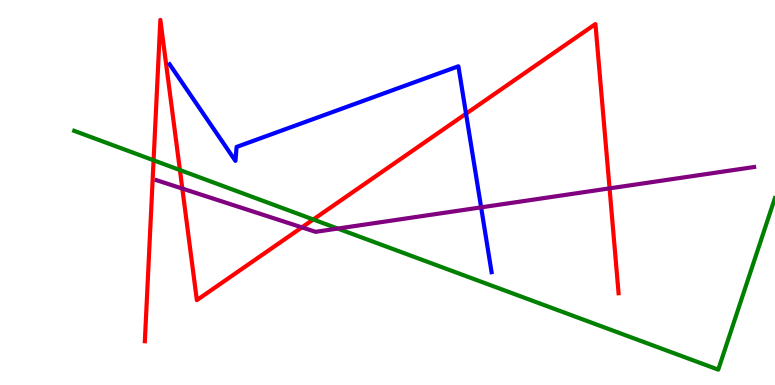[{'lines': ['blue', 'red'], 'intersections': [{'x': 6.01, 'y': 7.05}]}, {'lines': ['green', 'red'], 'intersections': [{'x': 1.98, 'y': 5.84}, {'x': 2.32, 'y': 5.58}, {'x': 4.04, 'y': 4.3}]}, {'lines': ['purple', 'red'], 'intersections': [{'x': 2.35, 'y': 5.1}, {'x': 3.9, 'y': 4.09}, {'x': 7.87, 'y': 5.11}]}, {'lines': ['blue', 'green'], 'intersections': []}, {'lines': ['blue', 'purple'], 'intersections': [{'x': 6.21, 'y': 4.61}]}, {'lines': ['green', 'purple'], 'intersections': [{'x': 4.36, 'y': 4.06}]}]